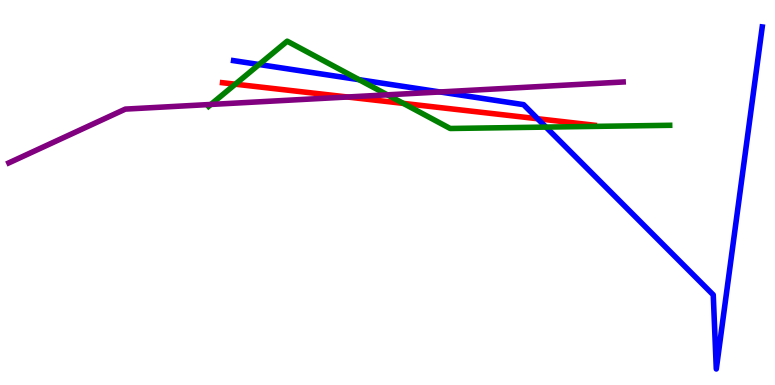[{'lines': ['blue', 'red'], 'intersections': [{'x': 6.94, 'y': 6.92}]}, {'lines': ['green', 'red'], 'intersections': [{'x': 3.04, 'y': 7.81}, {'x': 5.2, 'y': 7.31}]}, {'lines': ['purple', 'red'], 'intersections': [{'x': 4.48, 'y': 7.48}]}, {'lines': ['blue', 'green'], 'intersections': [{'x': 3.34, 'y': 8.32}, {'x': 4.63, 'y': 7.93}, {'x': 7.04, 'y': 6.7}]}, {'lines': ['blue', 'purple'], 'intersections': [{'x': 5.68, 'y': 7.61}]}, {'lines': ['green', 'purple'], 'intersections': [{'x': 2.72, 'y': 7.29}, {'x': 5.0, 'y': 7.54}]}]